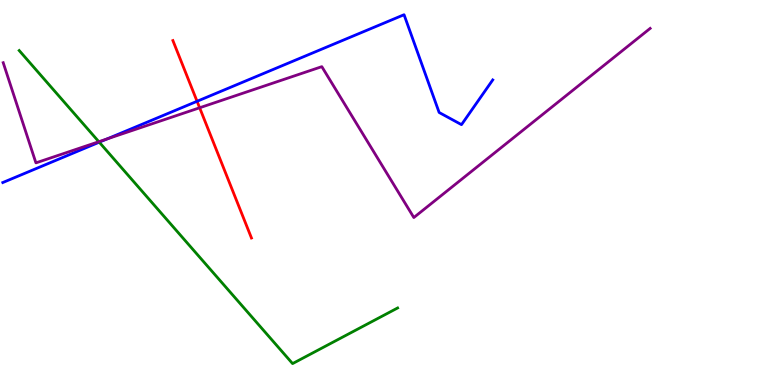[{'lines': ['blue', 'red'], 'intersections': [{'x': 2.54, 'y': 7.37}]}, {'lines': ['green', 'red'], 'intersections': []}, {'lines': ['purple', 'red'], 'intersections': [{'x': 2.58, 'y': 7.2}]}, {'lines': ['blue', 'green'], 'intersections': [{'x': 1.28, 'y': 6.31}]}, {'lines': ['blue', 'purple'], 'intersections': [{'x': 1.38, 'y': 6.39}]}, {'lines': ['green', 'purple'], 'intersections': [{'x': 1.28, 'y': 6.32}]}]